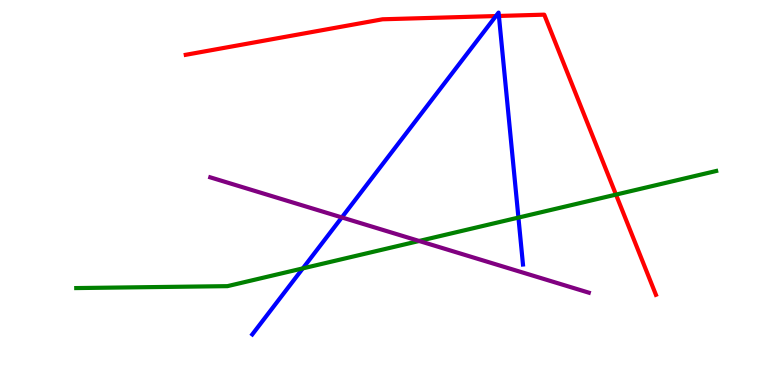[{'lines': ['blue', 'red'], 'intersections': [{'x': 6.4, 'y': 9.58}, {'x': 6.44, 'y': 9.59}]}, {'lines': ['green', 'red'], 'intersections': [{'x': 7.95, 'y': 4.95}]}, {'lines': ['purple', 'red'], 'intersections': []}, {'lines': ['blue', 'green'], 'intersections': [{'x': 3.91, 'y': 3.03}, {'x': 6.69, 'y': 4.35}]}, {'lines': ['blue', 'purple'], 'intersections': [{'x': 4.41, 'y': 4.35}]}, {'lines': ['green', 'purple'], 'intersections': [{'x': 5.41, 'y': 3.74}]}]